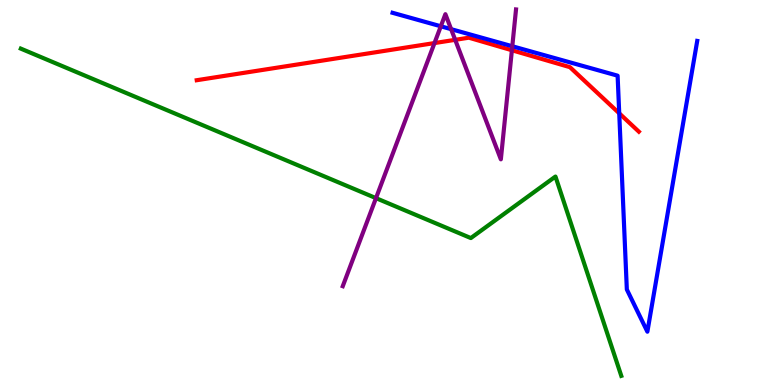[{'lines': ['blue', 'red'], 'intersections': [{'x': 7.99, 'y': 7.06}]}, {'lines': ['green', 'red'], 'intersections': []}, {'lines': ['purple', 'red'], 'intersections': [{'x': 5.61, 'y': 8.88}, {'x': 5.87, 'y': 8.97}, {'x': 6.61, 'y': 8.69}]}, {'lines': ['blue', 'green'], 'intersections': []}, {'lines': ['blue', 'purple'], 'intersections': [{'x': 5.69, 'y': 9.32}, {'x': 5.82, 'y': 9.24}, {'x': 6.61, 'y': 8.8}]}, {'lines': ['green', 'purple'], 'intersections': [{'x': 4.85, 'y': 4.85}]}]